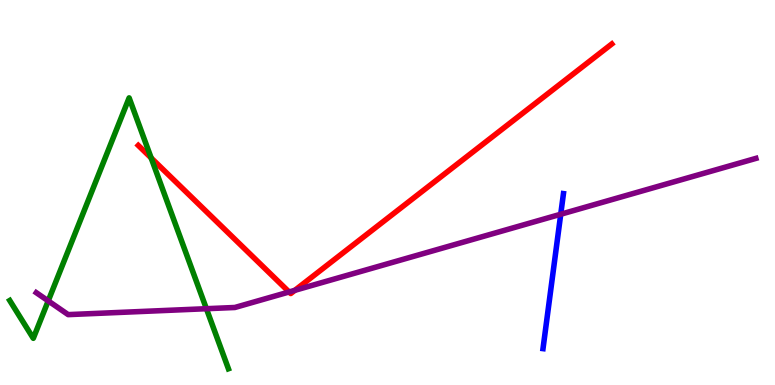[{'lines': ['blue', 'red'], 'intersections': []}, {'lines': ['green', 'red'], 'intersections': [{'x': 1.95, 'y': 5.9}]}, {'lines': ['purple', 'red'], 'intersections': [{'x': 3.73, 'y': 2.42}, {'x': 3.8, 'y': 2.46}]}, {'lines': ['blue', 'green'], 'intersections': []}, {'lines': ['blue', 'purple'], 'intersections': [{'x': 7.24, 'y': 4.44}]}, {'lines': ['green', 'purple'], 'intersections': [{'x': 0.622, 'y': 2.18}, {'x': 2.66, 'y': 1.98}]}]